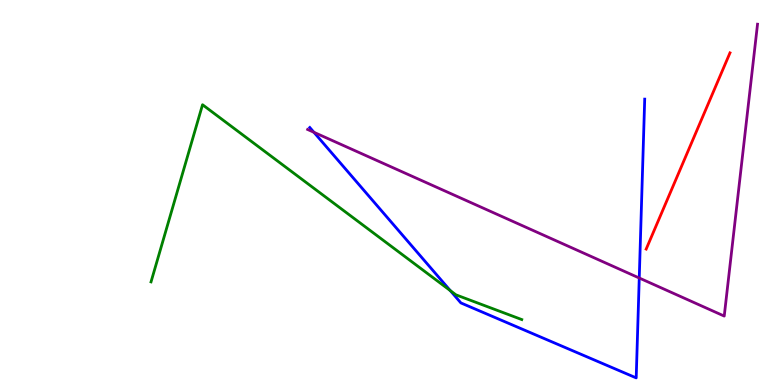[{'lines': ['blue', 'red'], 'intersections': []}, {'lines': ['green', 'red'], 'intersections': []}, {'lines': ['purple', 'red'], 'intersections': []}, {'lines': ['blue', 'green'], 'intersections': [{'x': 5.81, 'y': 2.45}]}, {'lines': ['blue', 'purple'], 'intersections': [{'x': 4.05, 'y': 6.56}, {'x': 8.25, 'y': 2.78}]}, {'lines': ['green', 'purple'], 'intersections': []}]